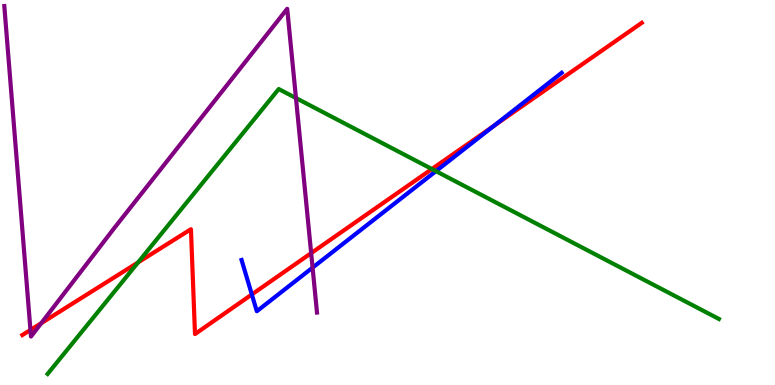[{'lines': ['blue', 'red'], 'intersections': [{'x': 3.25, 'y': 2.35}, {'x': 6.37, 'y': 6.73}]}, {'lines': ['green', 'red'], 'intersections': [{'x': 1.78, 'y': 3.18}, {'x': 5.57, 'y': 5.61}]}, {'lines': ['purple', 'red'], 'intersections': [{'x': 0.393, 'y': 1.43}, {'x': 0.532, 'y': 1.61}, {'x': 4.02, 'y': 3.43}]}, {'lines': ['blue', 'green'], 'intersections': [{'x': 5.63, 'y': 5.55}]}, {'lines': ['blue', 'purple'], 'intersections': [{'x': 4.03, 'y': 3.05}]}, {'lines': ['green', 'purple'], 'intersections': [{'x': 3.82, 'y': 7.45}]}]